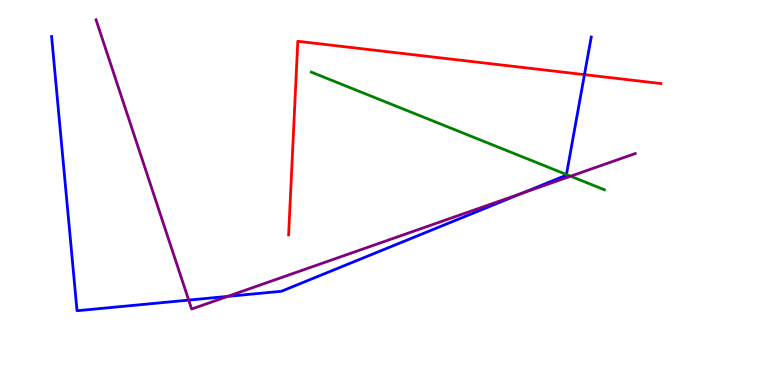[{'lines': ['blue', 'red'], 'intersections': [{'x': 7.54, 'y': 8.06}]}, {'lines': ['green', 'red'], 'intersections': []}, {'lines': ['purple', 'red'], 'intersections': []}, {'lines': ['blue', 'green'], 'intersections': [{'x': 7.31, 'y': 5.47}]}, {'lines': ['blue', 'purple'], 'intersections': [{'x': 2.43, 'y': 2.21}, {'x': 2.94, 'y': 2.3}, {'x': 6.74, 'y': 4.98}]}, {'lines': ['green', 'purple'], 'intersections': [{'x': 7.36, 'y': 5.42}]}]